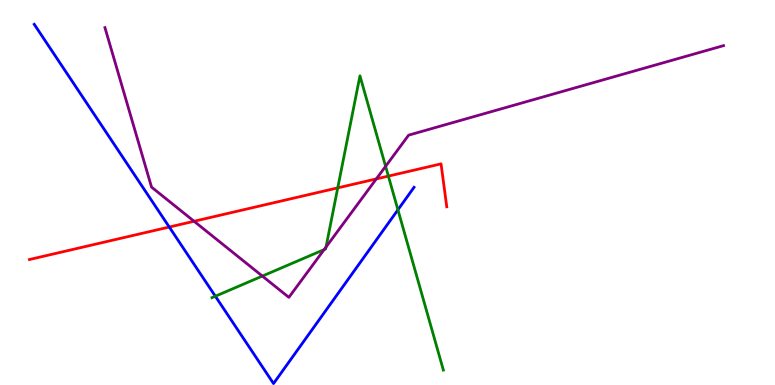[{'lines': ['blue', 'red'], 'intersections': [{'x': 2.18, 'y': 4.1}]}, {'lines': ['green', 'red'], 'intersections': [{'x': 4.36, 'y': 5.12}, {'x': 5.01, 'y': 5.43}]}, {'lines': ['purple', 'red'], 'intersections': [{'x': 2.5, 'y': 4.25}, {'x': 4.86, 'y': 5.35}]}, {'lines': ['blue', 'green'], 'intersections': [{'x': 2.78, 'y': 2.31}, {'x': 5.13, 'y': 4.55}]}, {'lines': ['blue', 'purple'], 'intersections': []}, {'lines': ['green', 'purple'], 'intersections': [{'x': 3.39, 'y': 2.83}, {'x': 4.18, 'y': 3.52}, {'x': 4.21, 'y': 3.58}, {'x': 4.98, 'y': 5.68}]}]